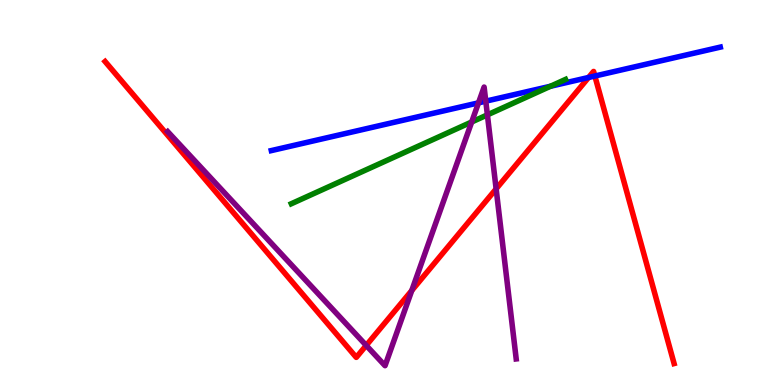[{'lines': ['blue', 'red'], 'intersections': [{'x': 7.59, 'y': 7.99}, {'x': 7.68, 'y': 8.03}]}, {'lines': ['green', 'red'], 'intersections': []}, {'lines': ['purple', 'red'], 'intersections': [{'x': 4.73, 'y': 1.03}, {'x': 5.31, 'y': 2.45}, {'x': 6.4, 'y': 5.09}]}, {'lines': ['blue', 'green'], 'intersections': [{'x': 7.1, 'y': 7.76}]}, {'lines': ['blue', 'purple'], 'intersections': [{'x': 6.17, 'y': 7.33}, {'x': 6.27, 'y': 7.37}]}, {'lines': ['green', 'purple'], 'intersections': [{'x': 6.09, 'y': 6.83}, {'x': 6.29, 'y': 7.02}]}]